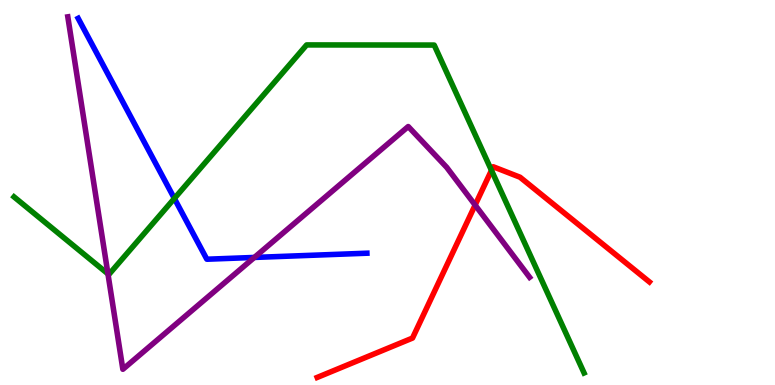[{'lines': ['blue', 'red'], 'intersections': []}, {'lines': ['green', 'red'], 'intersections': [{'x': 6.34, 'y': 5.58}]}, {'lines': ['purple', 'red'], 'intersections': [{'x': 6.13, 'y': 4.67}]}, {'lines': ['blue', 'green'], 'intersections': [{'x': 2.25, 'y': 4.85}]}, {'lines': ['blue', 'purple'], 'intersections': [{'x': 3.28, 'y': 3.31}]}, {'lines': ['green', 'purple'], 'intersections': [{'x': 1.39, 'y': 2.89}]}]